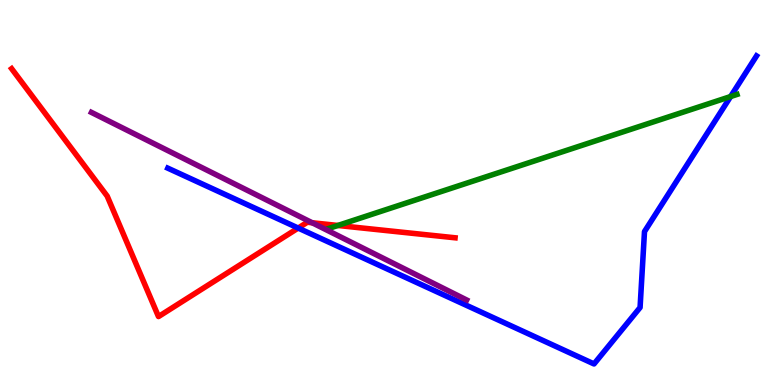[{'lines': ['blue', 'red'], 'intersections': [{'x': 3.85, 'y': 4.08}]}, {'lines': ['green', 'red'], 'intersections': [{'x': 4.36, 'y': 4.14}]}, {'lines': ['purple', 'red'], 'intersections': [{'x': 4.03, 'y': 4.21}]}, {'lines': ['blue', 'green'], 'intersections': [{'x': 9.43, 'y': 7.49}]}, {'lines': ['blue', 'purple'], 'intersections': []}, {'lines': ['green', 'purple'], 'intersections': []}]